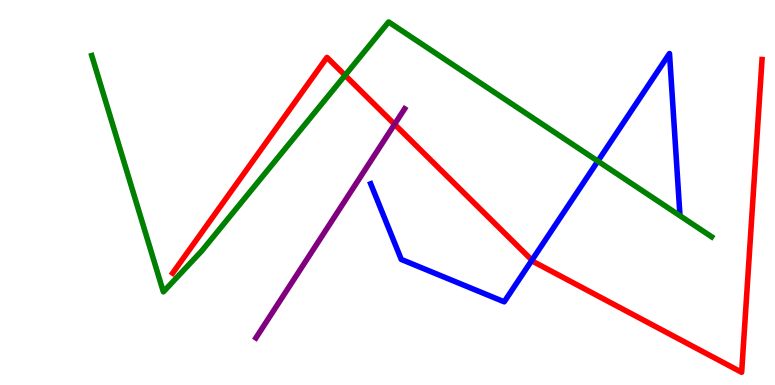[{'lines': ['blue', 'red'], 'intersections': [{'x': 6.86, 'y': 3.24}]}, {'lines': ['green', 'red'], 'intersections': [{'x': 4.45, 'y': 8.04}]}, {'lines': ['purple', 'red'], 'intersections': [{'x': 5.09, 'y': 6.77}]}, {'lines': ['blue', 'green'], 'intersections': [{'x': 7.71, 'y': 5.81}]}, {'lines': ['blue', 'purple'], 'intersections': []}, {'lines': ['green', 'purple'], 'intersections': []}]